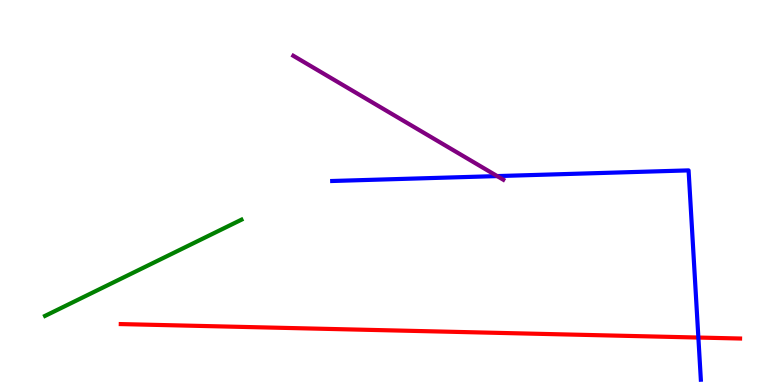[{'lines': ['blue', 'red'], 'intersections': [{'x': 9.01, 'y': 1.23}]}, {'lines': ['green', 'red'], 'intersections': []}, {'lines': ['purple', 'red'], 'intersections': []}, {'lines': ['blue', 'green'], 'intersections': []}, {'lines': ['blue', 'purple'], 'intersections': [{'x': 6.42, 'y': 5.43}]}, {'lines': ['green', 'purple'], 'intersections': []}]